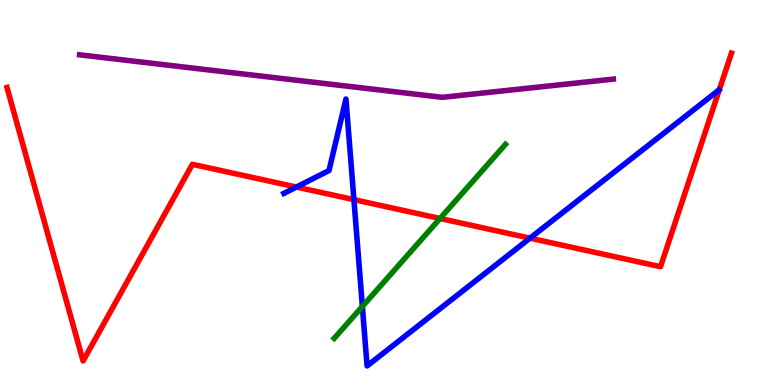[{'lines': ['blue', 'red'], 'intersections': [{'x': 3.82, 'y': 5.14}, {'x': 4.57, 'y': 4.81}, {'x': 6.84, 'y': 3.81}]}, {'lines': ['green', 'red'], 'intersections': [{'x': 5.68, 'y': 4.33}]}, {'lines': ['purple', 'red'], 'intersections': []}, {'lines': ['blue', 'green'], 'intersections': [{'x': 4.68, 'y': 2.04}]}, {'lines': ['blue', 'purple'], 'intersections': []}, {'lines': ['green', 'purple'], 'intersections': []}]